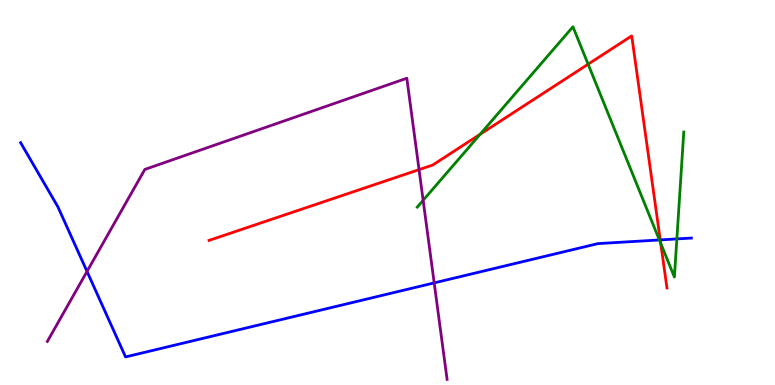[{'lines': ['blue', 'red'], 'intersections': [{'x': 8.52, 'y': 3.77}]}, {'lines': ['green', 'red'], 'intersections': [{'x': 6.2, 'y': 6.51}, {'x': 7.59, 'y': 8.33}, {'x': 8.53, 'y': 3.68}]}, {'lines': ['purple', 'red'], 'intersections': [{'x': 5.41, 'y': 5.59}]}, {'lines': ['blue', 'green'], 'intersections': [{'x': 8.51, 'y': 3.77}, {'x': 8.73, 'y': 3.79}]}, {'lines': ['blue', 'purple'], 'intersections': [{'x': 1.12, 'y': 2.95}, {'x': 5.6, 'y': 2.65}]}, {'lines': ['green', 'purple'], 'intersections': [{'x': 5.46, 'y': 4.8}]}]